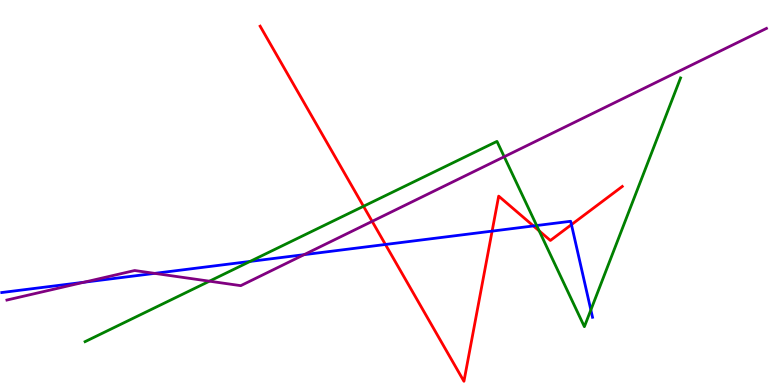[{'lines': ['blue', 'red'], 'intersections': [{'x': 4.97, 'y': 3.65}, {'x': 6.35, 'y': 4.0}, {'x': 6.88, 'y': 4.13}, {'x': 7.37, 'y': 4.17}]}, {'lines': ['green', 'red'], 'intersections': [{'x': 4.69, 'y': 4.64}, {'x': 6.96, 'y': 4.0}]}, {'lines': ['purple', 'red'], 'intersections': [{'x': 4.8, 'y': 4.25}]}, {'lines': ['blue', 'green'], 'intersections': [{'x': 3.23, 'y': 3.21}, {'x': 6.92, 'y': 4.14}, {'x': 7.62, 'y': 1.95}]}, {'lines': ['blue', 'purple'], 'intersections': [{'x': 1.08, 'y': 2.67}, {'x': 2.0, 'y': 2.9}, {'x': 3.92, 'y': 3.39}]}, {'lines': ['green', 'purple'], 'intersections': [{'x': 2.7, 'y': 2.7}, {'x': 6.51, 'y': 5.93}]}]